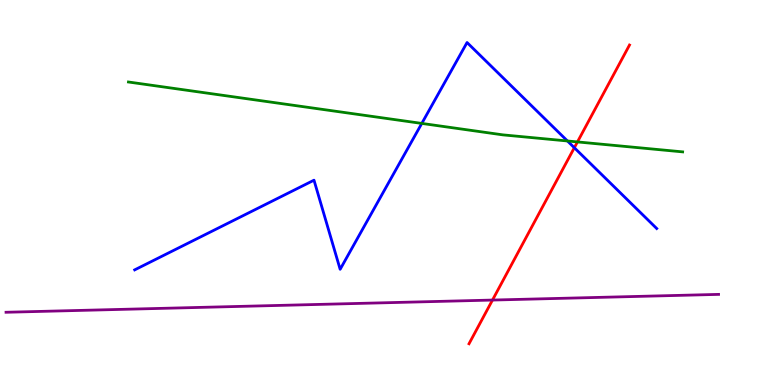[{'lines': ['blue', 'red'], 'intersections': [{'x': 7.41, 'y': 6.16}]}, {'lines': ['green', 'red'], 'intersections': [{'x': 7.45, 'y': 6.31}]}, {'lines': ['purple', 'red'], 'intersections': [{'x': 6.35, 'y': 2.21}]}, {'lines': ['blue', 'green'], 'intersections': [{'x': 5.44, 'y': 6.79}, {'x': 7.32, 'y': 6.34}]}, {'lines': ['blue', 'purple'], 'intersections': []}, {'lines': ['green', 'purple'], 'intersections': []}]